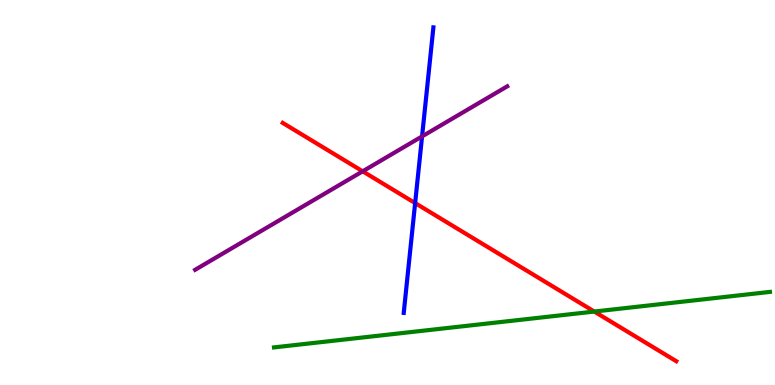[{'lines': ['blue', 'red'], 'intersections': [{'x': 5.36, 'y': 4.73}]}, {'lines': ['green', 'red'], 'intersections': [{'x': 7.67, 'y': 1.91}]}, {'lines': ['purple', 'red'], 'intersections': [{'x': 4.68, 'y': 5.55}]}, {'lines': ['blue', 'green'], 'intersections': []}, {'lines': ['blue', 'purple'], 'intersections': [{'x': 5.45, 'y': 6.46}]}, {'lines': ['green', 'purple'], 'intersections': []}]